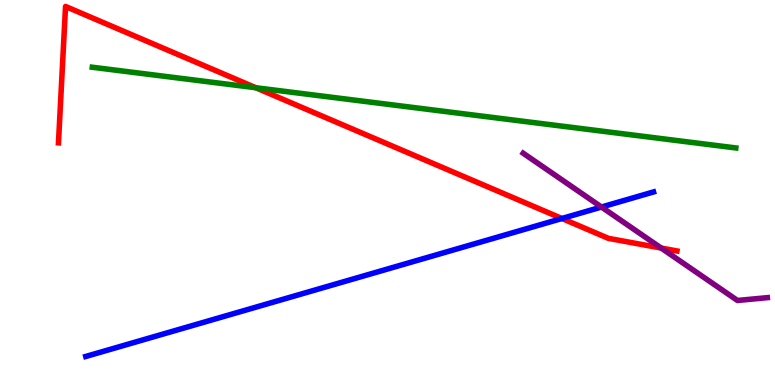[{'lines': ['blue', 'red'], 'intersections': [{'x': 7.25, 'y': 4.32}]}, {'lines': ['green', 'red'], 'intersections': [{'x': 3.3, 'y': 7.72}]}, {'lines': ['purple', 'red'], 'intersections': [{'x': 8.53, 'y': 3.56}]}, {'lines': ['blue', 'green'], 'intersections': []}, {'lines': ['blue', 'purple'], 'intersections': [{'x': 7.76, 'y': 4.62}]}, {'lines': ['green', 'purple'], 'intersections': []}]